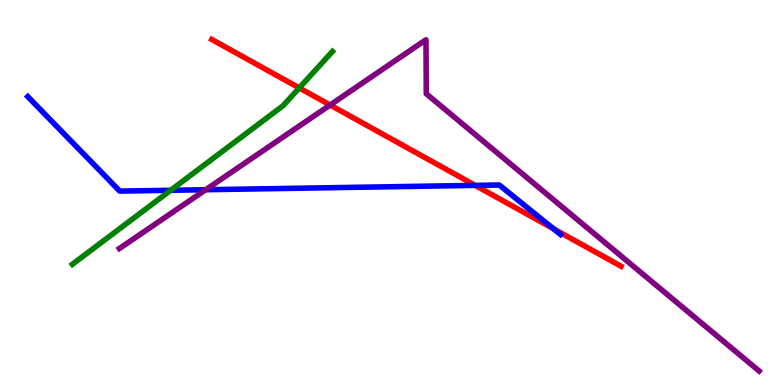[{'lines': ['blue', 'red'], 'intersections': [{'x': 6.13, 'y': 5.18}, {'x': 7.14, 'y': 4.06}]}, {'lines': ['green', 'red'], 'intersections': [{'x': 3.86, 'y': 7.72}]}, {'lines': ['purple', 'red'], 'intersections': [{'x': 4.26, 'y': 7.27}]}, {'lines': ['blue', 'green'], 'intersections': [{'x': 2.2, 'y': 5.06}]}, {'lines': ['blue', 'purple'], 'intersections': [{'x': 2.65, 'y': 5.07}]}, {'lines': ['green', 'purple'], 'intersections': []}]